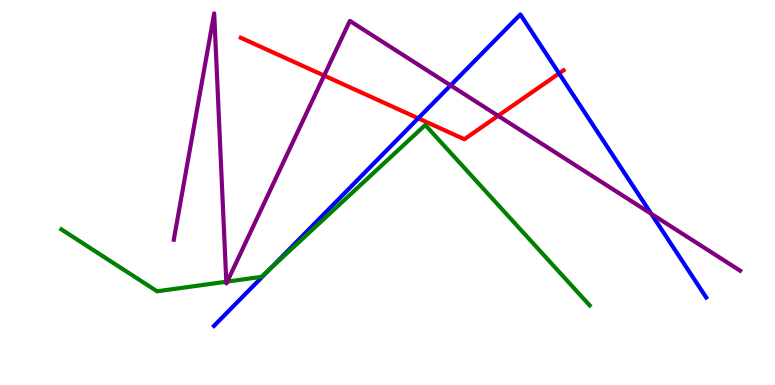[{'lines': ['blue', 'red'], 'intersections': [{'x': 5.4, 'y': 6.93}, {'x': 7.21, 'y': 8.09}]}, {'lines': ['green', 'red'], 'intersections': []}, {'lines': ['purple', 'red'], 'intersections': [{'x': 4.18, 'y': 8.04}, {'x': 6.43, 'y': 6.99}]}, {'lines': ['blue', 'green'], 'intersections': [{'x': 3.49, 'y': 3.03}]}, {'lines': ['blue', 'purple'], 'intersections': [{'x': 5.81, 'y': 7.78}, {'x': 8.4, 'y': 4.45}]}, {'lines': ['green', 'purple'], 'intersections': [{'x': 2.92, 'y': 2.68}, {'x': 2.93, 'y': 2.69}]}]